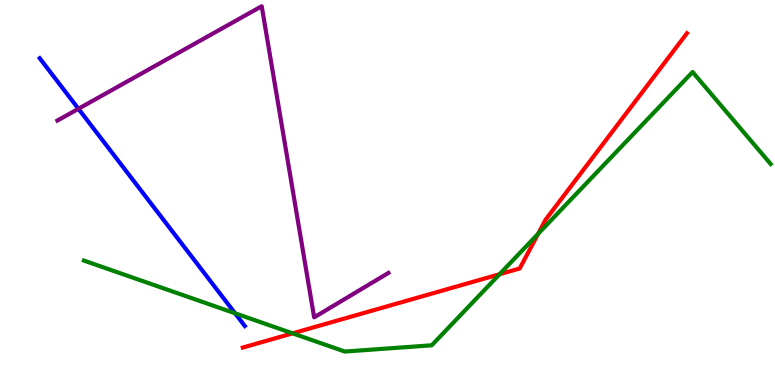[{'lines': ['blue', 'red'], 'intersections': []}, {'lines': ['green', 'red'], 'intersections': [{'x': 3.78, 'y': 1.34}, {'x': 6.45, 'y': 2.88}, {'x': 6.94, 'y': 3.93}]}, {'lines': ['purple', 'red'], 'intersections': []}, {'lines': ['blue', 'green'], 'intersections': [{'x': 3.03, 'y': 1.86}]}, {'lines': ['blue', 'purple'], 'intersections': [{'x': 1.01, 'y': 7.17}]}, {'lines': ['green', 'purple'], 'intersections': []}]